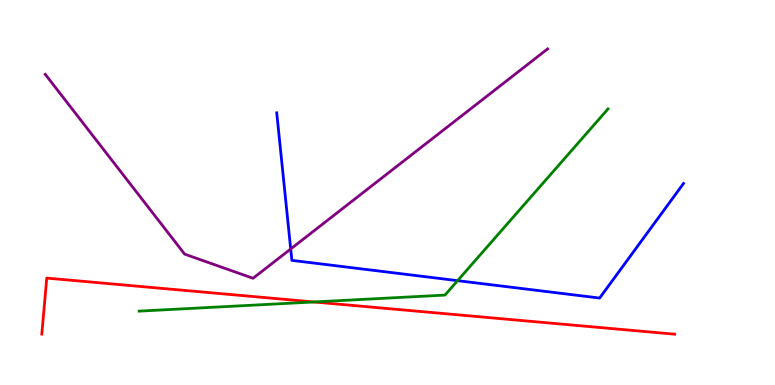[{'lines': ['blue', 'red'], 'intersections': []}, {'lines': ['green', 'red'], 'intersections': [{'x': 4.05, 'y': 2.16}]}, {'lines': ['purple', 'red'], 'intersections': []}, {'lines': ['blue', 'green'], 'intersections': [{'x': 5.9, 'y': 2.71}]}, {'lines': ['blue', 'purple'], 'intersections': [{'x': 3.75, 'y': 3.53}]}, {'lines': ['green', 'purple'], 'intersections': []}]